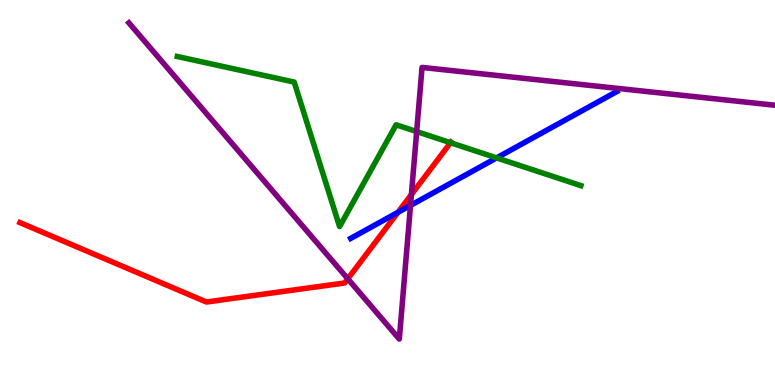[{'lines': ['blue', 'red'], 'intersections': [{'x': 5.14, 'y': 4.49}]}, {'lines': ['green', 'red'], 'intersections': [{'x': 5.81, 'y': 6.29}]}, {'lines': ['purple', 'red'], 'intersections': [{'x': 4.49, 'y': 2.76}, {'x': 5.31, 'y': 4.95}]}, {'lines': ['blue', 'green'], 'intersections': [{'x': 6.41, 'y': 5.9}]}, {'lines': ['blue', 'purple'], 'intersections': [{'x': 5.3, 'y': 4.66}]}, {'lines': ['green', 'purple'], 'intersections': [{'x': 5.38, 'y': 6.58}]}]